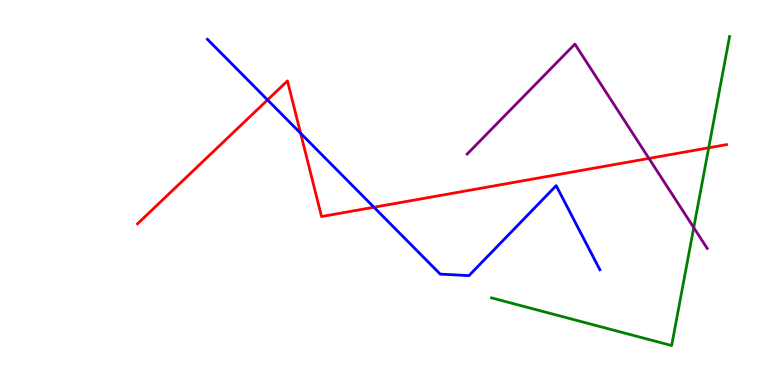[{'lines': ['blue', 'red'], 'intersections': [{'x': 3.45, 'y': 7.41}, {'x': 3.88, 'y': 6.54}, {'x': 4.83, 'y': 4.62}]}, {'lines': ['green', 'red'], 'intersections': [{'x': 9.14, 'y': 6.16}]}, {'lines': ['purple', 'red'], 'intersections': [{'x': 8.37, 'y': 5.89}]}, {'lines': ['blue', 'green'], 'intersections': []}, {'lines': ['blue', 'purple'], 'intersections': []}, {'lines': ['green', 'purple'], 'intersections': [{'x': 8.95, 'y': 4.09}]}]